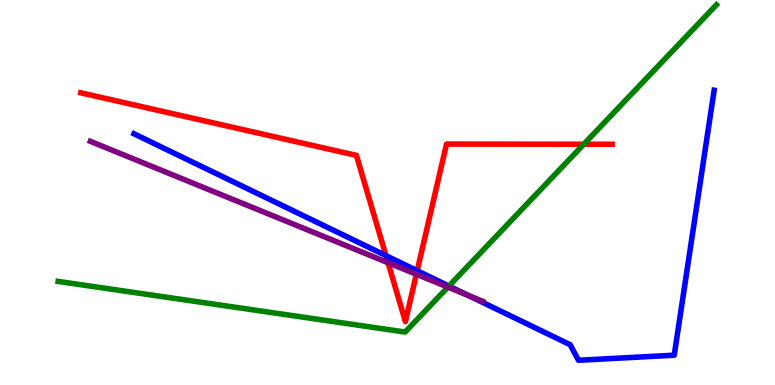[{'lines': ['blue', 'red'], 'intersections': [{'x': 4.98, 'y': 3.36}, {'x': 5.38, 'y': 2.97}]}, {'lines': ['green', 'red'], 'intersections': [{'x': 7.53, 'y': 6.25}]}, {'lines': ['purple', 'red'], 'intersections': [{'x': 5.01, 'y': 3.18}, {'x': 5.37, 'y': 2.88}]}, {'lines': ['blue', 'green'], 'intersections': [{'x': 5.79, 'y': 2.57}]}, {'lines': ['blue', 'purple'], 'intersections': [{'x': 6.04, 'y': 2.33}]}, {'lines': ['green', 'purple'], 'intersections': [{'x': 5.78, 'y': 2.54}]}]